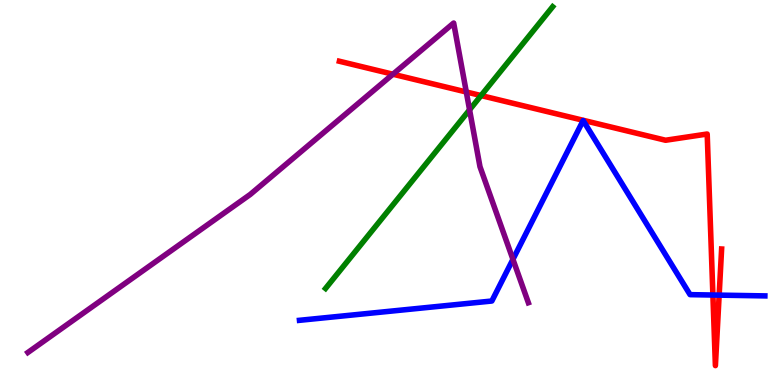[{'lines': ['blue', 'red'], 'intersections': [{'x': 9.2, 'y': 2.34}, {'x': 9.28, 'y': 2.33}]}, {'lines': ['green', 'red'], 'intersections': [{'x': 6.21, 'y': 7.52}]}, {'lines': ['purple', 'red'], 'intersections': [{'x': 5.07, 'y': 8.07}, {'x': 6.02, 'y': 7.61}]}, {'lines': ['blue', 'green'], 'intersections': []}, {'lines': ['blue', 'purple'], 'intersections': [{'x': 6.62, 'y': 3.26}]}, {'lines': ['green', 'purple'], 'intersections': [{'x': 6.06, 'y': 7.15}]}]